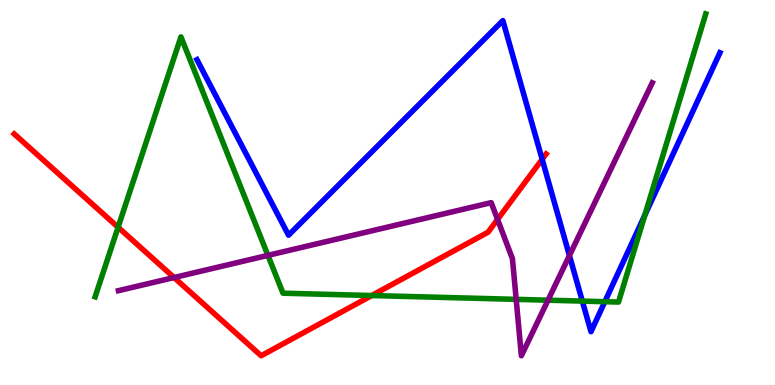[{'lines': ['blue', 'red'], 'intersections': [{'x': 7.0, 'y': 5.86}]}, {'lines': ['green', 'red'], 'intersections': [{'x': 1.52, 'y': 4.1}, {'x': 4.8, 'y': 2.32}]}, {'lines': ['purple', 'red'], 'intersections': [{'x': 2.25, 'y': 2.79}, {'x': 6.42, 'y': 4.3}]}, {'lines': ['blue', 'green'], 'intersections': [{'x': 7.51, 'y': 2.18}, {'x': 7.8, 'y': 2.16}, {'x': 8.32, 'y': 4.41}]}, {'lines': ['blue', 'purple'], 'intersections': [{'x': 7.35, 'y': 3.36}]}, {'lines': ['green', 'purple'], 'intersections': [{'x': 3.46, 'y': 3.37}, {'x': 6.66, 'y': 2.22}, {'x': 7.07, 'y': 2.2}]}]